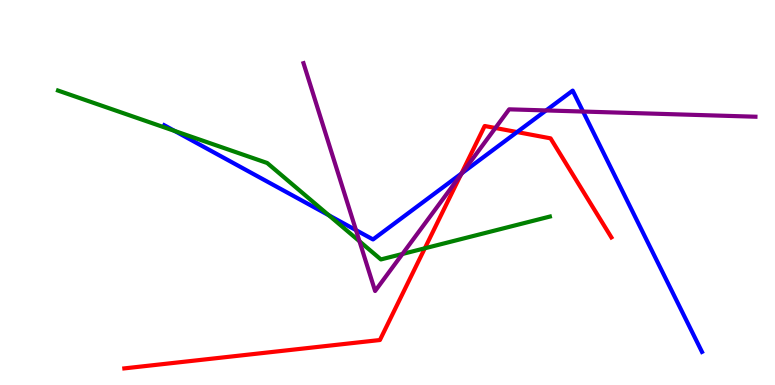[{'lines': ['blue', 'red'], 'intersections': [{'x': 5.95, 'y': 5.49}, {'x': 6.67, 'y': 6.57}]}, {'lines': ['green', 'red'], 'intersections': [{'x': 5.48, 'y': 3.55}]}, {'lines': ['purple', 'red'], 'intersections': [{'x': 5.94, 'y': 5.45}, {'x': 6.39, 'y': 6.68}]}, {'lines': ['blue', 'green'], 'intersections': [{'x': 2.25, 'y': 6.6}, {'x': 4.24, 'y': 4.41}]}, {'lines': ['blue', 'purple'], 'intersections': [{'x': 4.59, 'y': 4.02}, {'x': 5.96, 'y': 5.51}, {'x': 7.05, 'y': 7.13}, {'x': 7.52, 'y': 7.1}]}, {'lines': ['green', 'purple'], 'intersections': [{'x': 4.64, 'y': 3.73}, {'x': 5.19, 'y': 3.4}]}]